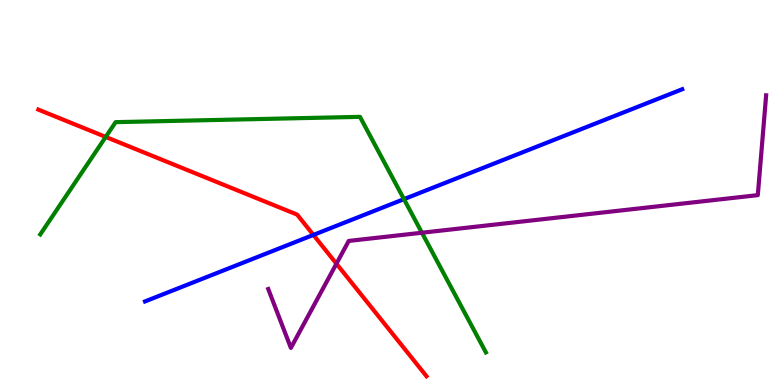[{'lines': ['blue', 'red'], 'intersections': [{'x': 4.04, 'y': 3.9}]}, {'lines': ['green', 'red'], 'intersections': [{'x': 1.36, 'y': 6.44}]}, {'lines': ['purple', 'red'], 'intersections': [{'x': 4.34, 'y': 3.15}]}, {'lines': ['blue', 'green'], 'intersections': [{'x': 5.21, 'y': 4.83}]}, {'lines': ['blue', 'purple'], 'intersections': []}, {'lines': ['green', 'purple'], 'intersections': [{'x': 5.44, 'y': 3.96}]}]